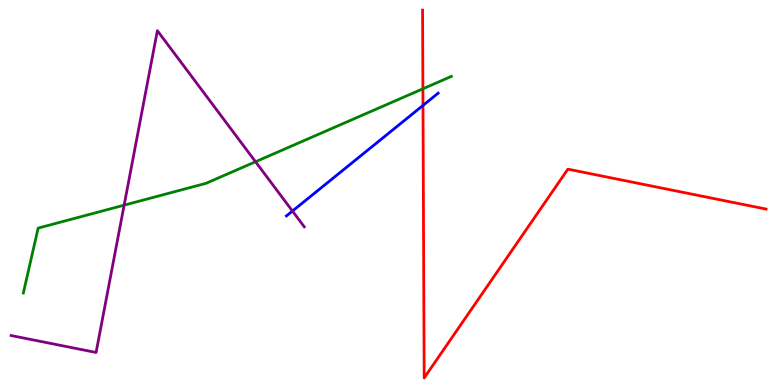[{'lines': ['blue', 'red'], 'intersections': [{'x': 5.46, 'y': 7.26}]}, {'lines': ['green', 'red'], 'intersections': [{'x': 5.46, 'y': 7.69}]}, {'lines': ['purple', 'red'], 'intersections': []}, {'lines': ['blue', 'green'], 'intersections': []}, {'lines': ['blue', 'purple'], 'intersections': [{'x': 3.77, 'y': 4.52}]}, {'lines': ['green', 'purple'], 'intersections': [{'x': 1.6, 'y': 4.67}, {'x': 3.3, 'y': 5.8}]}]